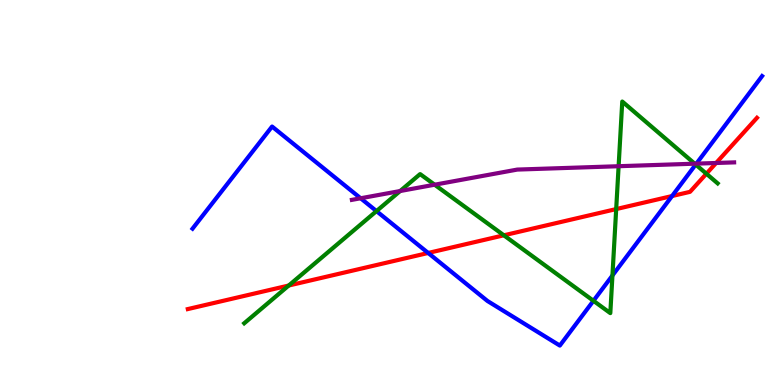[{'lines': ['blue', 'red'], 'intersections': [{'x': 5.52, 'y': 3.43}, {'x': 8.67, 'y': 4.91}]}, {'lines': ['green', 'red'], 'intersections': [{'x': 3.73, 'y': 2.58}, {'x': 6.5, 'y': 3.89}, {'x': 7.95, 'y': 4.57}, {'x': 9.11, 'y': 5.49}]}, {'lines': ['purple', 'red'], 'intersections': [{'x': 9.24, 'y': 5.77}]}, {'lines': ['blue', 'green'], 'intersections': [{'x': 4.86, 'y': 4.52}, {'x': 7.66, 'y': 2.19}, {'x': 7.9, 'y': 2.84}, {'x': 8.98, 'y': 5.73}]}, {'lines': ['blue', 'purple'], 'intersections': [{'x': 4.65, 'y': 4.85}, {'x': 8.99, 'y': 5.75}]}, {'lines': ['green', 'purple'], 'intersections': [{'x': 5.16, 'y': 5.04}, {'x': 5.61, 'y': 5.2}, {'x': 7.98, 'y': 5.68}, {'x': 8.96, 'y': 5.75}]}]